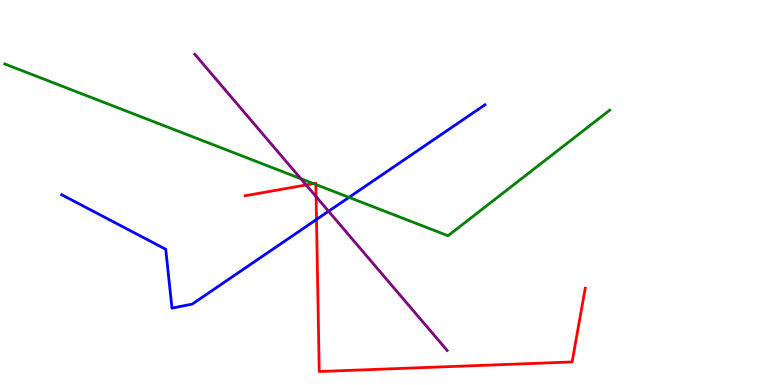[{'lines': ['blue', 'red'], 'intersections': [{'x': 4.08, 'y': 4.3}]}, {'lines': ['green', 'red'], 'intersections': [{'x': 4.05, 'y': 5.23}, {'x': 4.08, 'y': 5.21}]}, {'lines': ['purple', 'red'], 'intersections': [{'x': 3.95, 'y': 5.2}, {'x': 4.08, 'y': 4.89}]}, {'lines': ['blue', 'green'], 'intersections': [{'x': 4.5, 'y': 4.87}]}, {'lines': ['blue', 'purple'], 'intersections': [{'x': 4.24, 'y': 4.51}]}, {'lines': ['green', 'purple'], 'intersections': [{'x': 3.88, 'y': 5.36}]}]